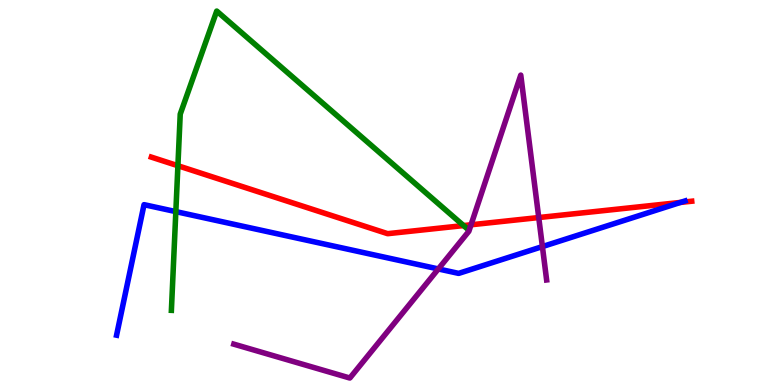[{'lines': ['blue', 'red'], 'intersections': [{'x': 8.78, 'y': 4.74}]}, {'lines': ['green', 'red'], 'intersections': [{'x': 2.3, 'y': 5.7}, {'x': 5.98, 'y': 4.14}]}, {'lines': ['purple', 'red'], 'intersections': [{'x': 6.08, 'y': 4.16}, {'x': 6.95, 'y': 4.35}]}, {'lines': ['blue', 'green'], 'intersections': [{'x': 2.27, 'y': 4.5}]}, {'lines': ['blue', 'purple'], 'intersections': [{'x': 5.66, 'y': 3.01}, {'x': 7.0, 'y': 3.6}]}, {'lines': ['green', 'purple'], 'intersections': []}]